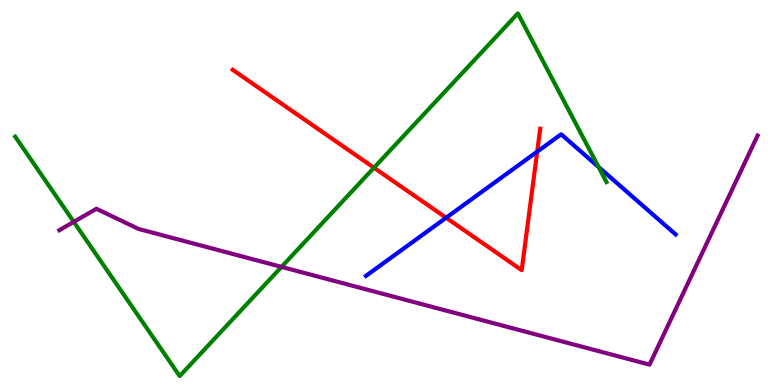[{'lines': ['blue', 'red'], 'intersections': [{'x': 5.76, 'y': 4.34}, {'x': 6.93, 'y': 6.06}]}, {'lines': ['green', 'red'], 'intersections': [{'x': 4.83, 'y': 5.64}]}, {'lines': ['purple', 'red'], 'intersections': []}, {'lines': ['blue', 'green'], 'intersections': [{'x': 7.72, 'y': 5.66}]}, {'lines': ['blue', 'purple'], 'intersections': []}, {'lines': ['green', 'purple'], 'intersections': [{'x': 0.952, 'y': 4.24}, {'x': 3.63, 'y': 3.07}]}]